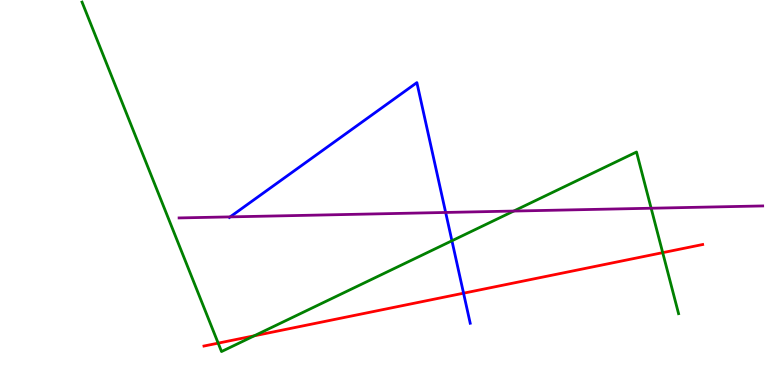[{'lines': ['blue', 'red'], 'intersections': [{'x': 5.98, 'y': 2.38}]}, {'lines': ['green', 'red'], 'intersections': [{'x': 2.82, 'y': 1.09}, {'x': 3.28, 'y': 1.28}, {'x': 8.55, 'y': 3.44}]}, {'lines': ['purple', 'red'], 'intersections': []}, {'lines': ['blue', 'green'], 'intersections': [{'x': 5.83, 'y': 3.75}]}, {'lines': ['blue', 'purple'], 'intersections': [{'x': 2.97, 'y': 4.37}, {'x': 5.75, 'y': 4.48}]}, {'lines': ['green', 'purple'], 'intersections': [{'x': 6.63, 'y': 4.52}, {'x': 8.4, 'y': 4.59}]}]